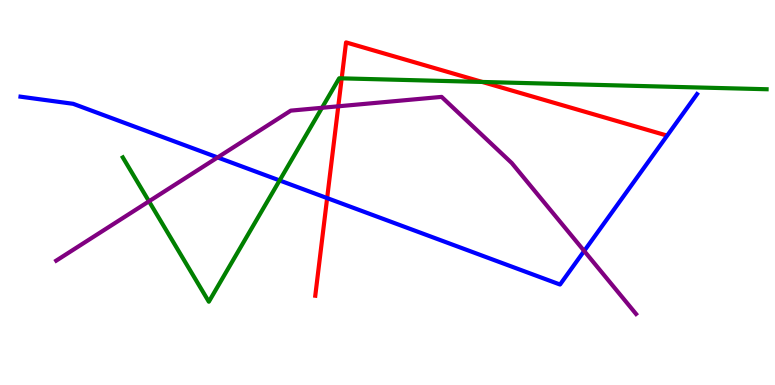[{'lines': ['blue', 'red'], 'intersections': [{'x': 4.22, 'y': 4.85}]}, {'lines': ['green', 'red'], 'intersections': [{'x': 4.41, 'y': 7.97}, {'x': 6.22, 'y': 7.87}]}, {'lines': ['purple', 'red'], 'intersections': [{'x': 4.37, 'y': 7.24}]}, {'lines': ['blue', 'green'], 'intersections': [{'x': 3.61, 'y': 5.31}]}, {'lines': ['blue', 'purple'], 'intersections': [{'x': 2.81, 'y': 5.91}, {'x': 7.54, 'y': 3.48}]}, {'lines': ['green', 'purple'], 'intersections': [{'x': 1.92, 'y': 4.77}, {'x': 4.15, 'y': 7.2}]}]